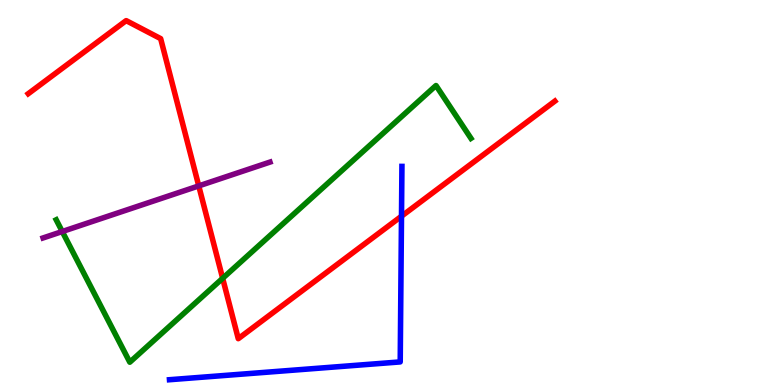[{'lines': ['blue', 'red'], 'intersections': [{'x': 5.18, 'y': 4.38}]}, {'lines': ['green', 'red'], 'intersections': [{'x': 2.87, 'y': 2.77}]}, {'lines': ['purple', 'red'], 'intersections': [{'x': 2.56, 'y': 5.17}]}, {'lines': ['blue', 'green'], 'intersections': []}, {'lines': ['blue', 'purple'], 'intersections': []}, {'lines': ['green', 'purple'], 'intersections': [{'x': 0.803, 'y': 3.99}]}]